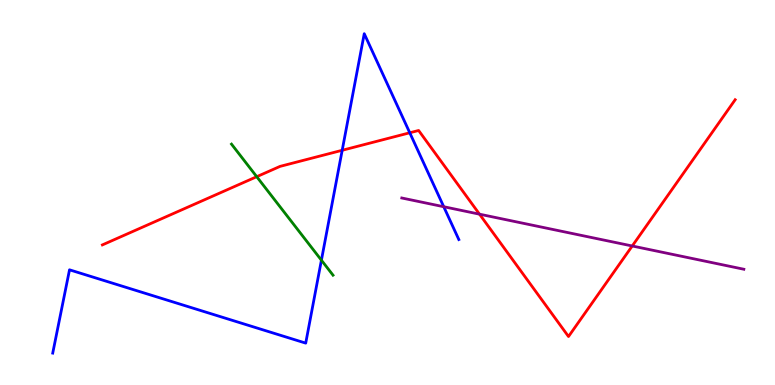[{'lines': ['blue', 'red'], 'intersections': [{'x': 4.42, 'y': 6.1}, {'x': 5.29, 'y': 6.55}]}, {'lines': ['green', 'red'], 'intersections': [{'x': 3.31, 'y': 5.41}]}, {'lines': ['purple', 'red'], 'intersections': [{'x': 6.19, 'y': 4.44}, {'x': 8.16, 'y': 3.61}]}, {'lines': ['blue', 'green'], 'intersections': [{'x': 4.15, 'y': 3.24}]}, {'lines': ['blue', 'purple'], 'intersections': [{'x': 5.73, 'y': 4.63}]}, {'lines': ['green', 'purple'], 'intersections': []}]